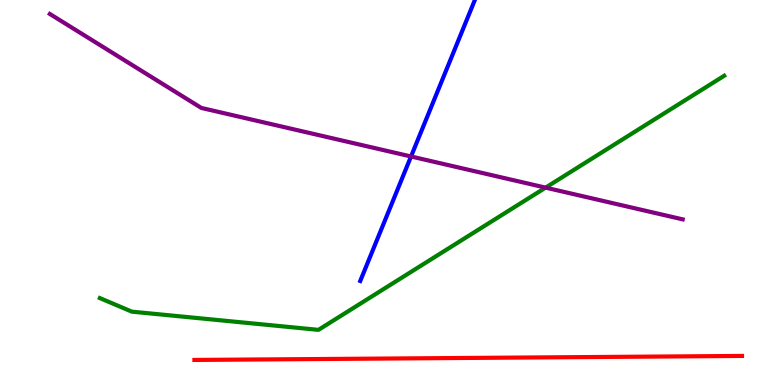[{'lines': ['blue', 'red'], 'intersections': []}, {'lines': ['green', 'red'], 'intersections': []}, {'lines': ['purple', 'red'], 'intersections': []}, {'lines': ['blue', 'green'], 'intersections': []}, {'lines': ['blue', 'purple'], 'intersections': [{'x': 5.3, 'y': 5.94}]}, {'lines': ['green', 'purple'], 'intersections': [{'x': 7.04, 'y': 5.13}]}]